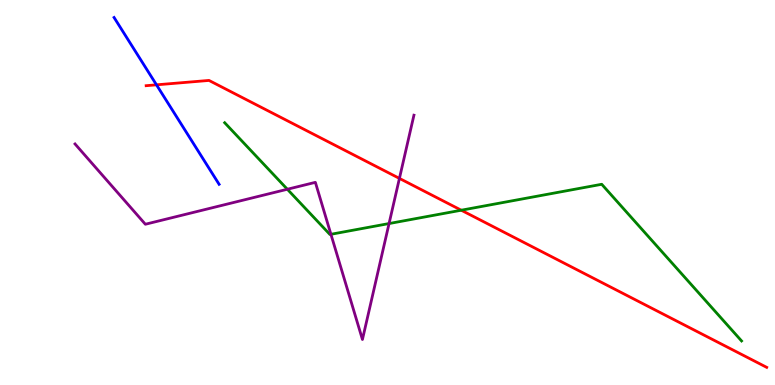[{'lines': ['blue', 'red'], 'intersections': [{'x': 2.02, 'y': 7.8}]}, {'lines': ['green', 'red'], 'intersections': [{'x': 5.95, 'y': 4.54}]}, {'lines': ['purple', 'red'], 'intersections': [{'x': 5.15, 'y': 5.37}]}, {'lines': ['blue', 'green'], 'intersections': []}, {'lines': ['blue', 'purple'], 'intersections': []}, {'lines': ['green', 'purple'], 'intersections': [{'x': 3.71, 'y': 5.08}, {'x': 4.27, 'y': 3.91}, {'x': 5.02, 'y': 4.19}]}]